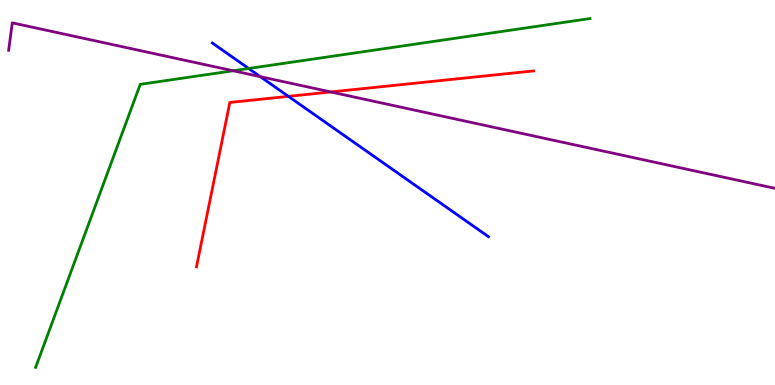[{'lines': ['blue', 'red'], 'intersections': [{'x': 3.72, 'y': 7.5}]}, {'lines': ['green', 'red'], 'intersections': []}, {'lines': ['purple', 'red'], 'intersections': [{'x': 4.27, 'y': 7.61}]}, {'lines': ['blue', 'green'], 'intersections': [{'x': 3.21, 'y': 8.22}]}, {'lines': ['blue', 'purple'], 'intersections': [{'x': 3.36, 'y': 8.01}]}, {'lines': ['green', 'purple'], 'intersections': [{'x': 3.01, 'y': 8.16}]}]